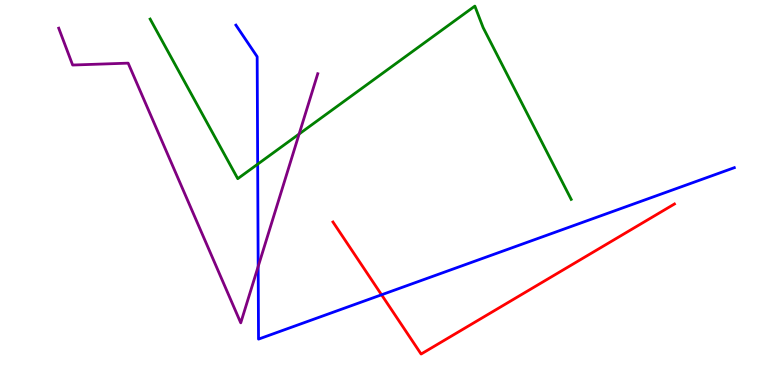[{'lines': ['blue', 'red'], 'intersections': [{'x': 4.92, 'y': 2.34}]}, {'lines': ['green', 'red'], 'intersections': []}, {'lines': ['purple', 'red'], 'intersections': []}, {'lines': ['blue', 'green'], 'intersections': [{'x': 3.32, 'y': 5.74}]}, {'lines': ['blue', 'purple'], 'intersections': [{'x': 3.33, 'y': 3.08}]}, {'lines': ['green', 'purple'], 'intersections': [{'x': 3.86, 'y': 6.52}]}]